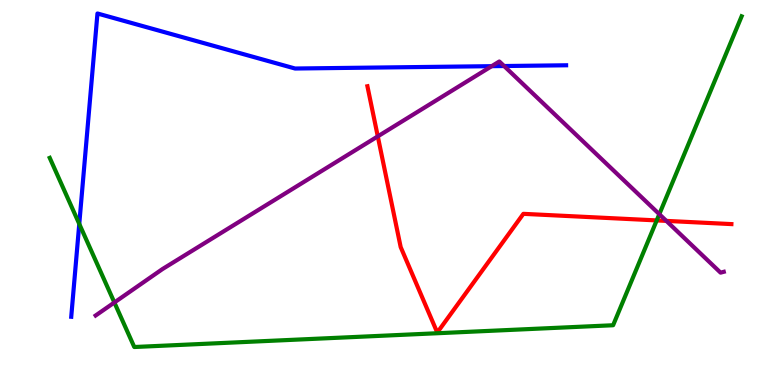[{'lines': ['blue', 'red'], 'intersections': []}, {'lines': ['green', 'red'], 'intersections': [{'x': 8.47, 'y': 4.27}]}, {'lines': ['purple', 'red'], 'intersections': [{'x': 4.87, 'y': 6.46}, {'x': 8.6, 'y': 4.26}]}, {'lines': ['blue', 'green'], 'intersections': [{'x': 1.02, 'y': 4.18}]}, {'lines': ['blue', 'purple'], 'intersections': [{'x': 6.34, 'y': 8.28}, {'x': 6.5, 'y': 8.29}]}, {'lines': ['green', 'purple'], 'intersections': [{'x': 1.48, 'y': 2.14}, {'x': 8.51, 'y': 4.44}]}]